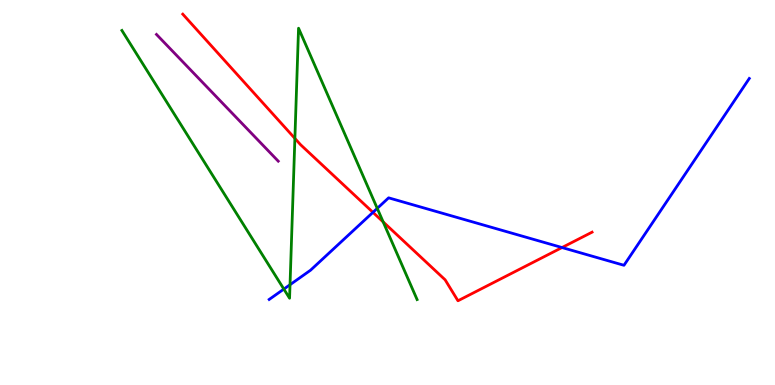[{'lines': ['blue', 'red'], 'intersections': [{'x': 4.81, 'y': 4.48}, {'x': 7.25, 'y': 3.57}]}, {'lines': ['green', 'red'], 'intersections': [{'x': 3.81, 'y': 6.4}, {'x': 4.94, 'y': 4.24}]}, {'lines': ['purple', 'red'], 'intersections': []}, {'lines': ['blue', 'green'], 'intersections': [{'x': 3.66, 'y': 2.49}, {'x': 3.74, 'y': 2.6}, {'x': 4.87, 'y': 4.59}]}, {'lines': ['blue', 'purple'], 'intersections': []}, {'lines': ['green', 'purple'], 'intersections': []}]